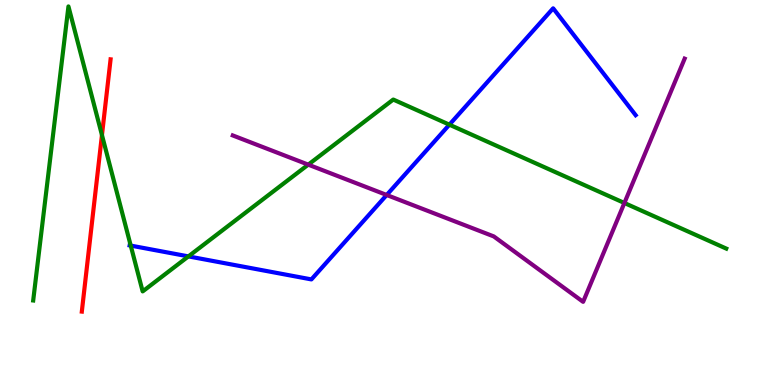[{'lines': ['blue', 'red'], 'intersections': []}, {'lines': ['green', 'red'], 'intersections': [{'x': 1.32, 'y': 6.49}]}, {'lines': ['purple', 'red'], 'intersections': []}, {'lines': ['blue', 'green'], 'intersections': [{'x': 1.69, 'y': 3.62}, {'x': 2.43, 'y': 3.34}, {'x': 5.8, 'y': 6.76}]}, {'lines': ['blue', 'purple'], 'intersections': [{'x': 4.99, 'y': 4.94}]}, {'lines': ['green', 'purple'], 'intersections': [{'x': 3.98, 'y': 5.72}, {'x': 8.06, 'y': 4.73}]}]